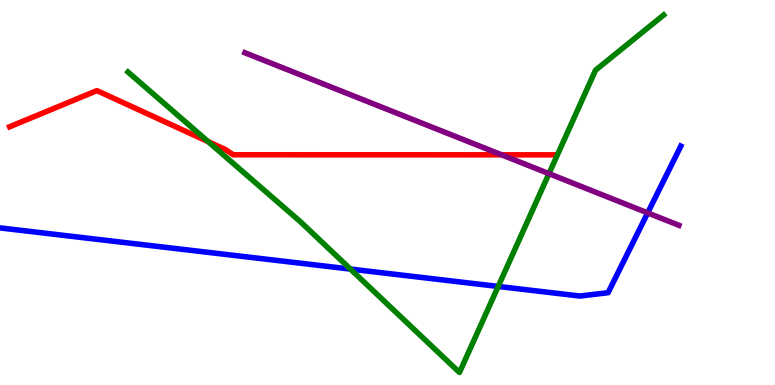[{'lines': ['blue', 'red'], 'intersections': []}, {'lines': ['green', 'red'], 'intersections': [{'x': 2.69, 'y': 6.32}]}, {'lines': ['purple', 'red'], 'intersections': [{'x': 6.47, 'y': 5.98}]}, {'lines': ['blue', 'green'], 'intersections': [{'x': 4.52, 'y': 3.01}, {'x': 6.43, 'y': 2.56}]}, {'lines': ['blue', 'purple'], 'intersections': [{'x': 8.36, 'y': 4.47}]}, {'lines': ['green', 'purple'], 'intersections': [{'x': 7.08, 'y': 5.49}]}]